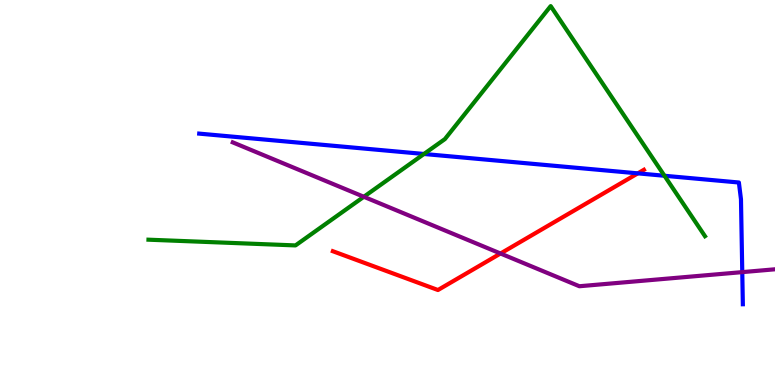[{'lines': ['blue', 'red'], 'intersections': [{'x': 8.23, 'y': 5.5}]}, {'lines': ['green', 'red'], 'intersections': []}, {'lines': ['purple', 'red'], 'intersections': [{'x': 6.46, 'y': 3.42}]}, {'lines': ['blue', 'green'], 'intersections': [{'x': 5.47, 'y': 6.0}, {'x': 8.57, 'y': 5.43}]}, {'lines': ['blue', 'purple'], 'intersections': [{'x': 9.58, 'y': 2.93}]}, {'lines': ['green', 'purple'], 'intersections': [{'x': 4.69, 'y': 4.89}]}]